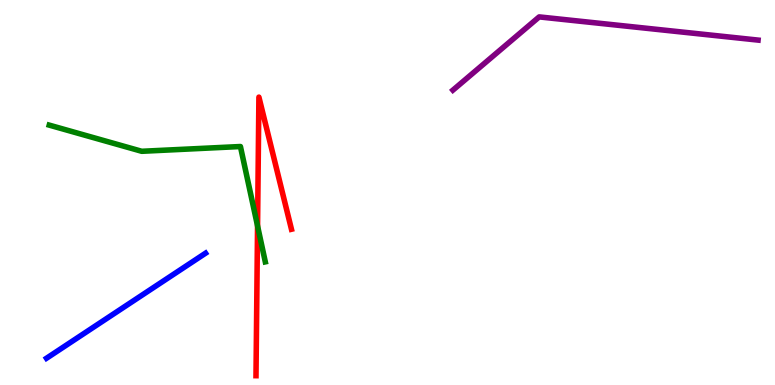[{'lines': ['blue', 'red'], 'intersections': []}, {'lines': ['green', 'red'], 'intersections': [{'x': 3.32, 'y': 4.13}]}, {'lines': ['purple', 'red'], 'intersections': []}, {'lines': ['blue', 'green'], 'intersections': []}, {'lines': ['blue', 'purple'], 'intersections': []}, {'lines': ['green', 'purple'], 'intersections': []}]